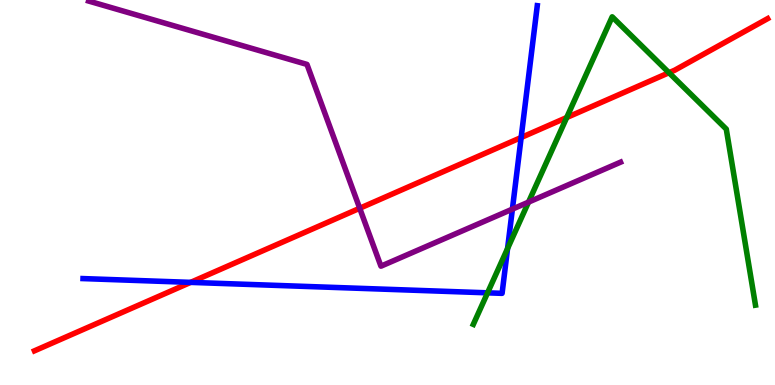[{'lines': ['blue', 'red'], 'intersections': [{'x': 2.46, 'y': 2.67}, {'x': 6.72, 'y': 6.43}]}, {'lines': ['green', 'red'], 'intersections': [{'x': 7.31, 'y': 6.95}, {'x': 8.63, 'y': 8.11}]}, {'lines': ['purple', 'red'], 'intersections': [{'x': 4.64, 'y': 4.59}]}, {'lines': ['blue', 'green'], 'intersections': [{'x': 6.29, 'y': 2.39}, {'x': 6.55, 'y': 3.55}]}, {'lines': ['blue', 'purple'], 'intersections': [{'x': 6.61, 'y': 4.57}]}, {'lines': ['green', 'purple'], 'intersections': [{'x': 6.82, 'y': 4.75}]}]